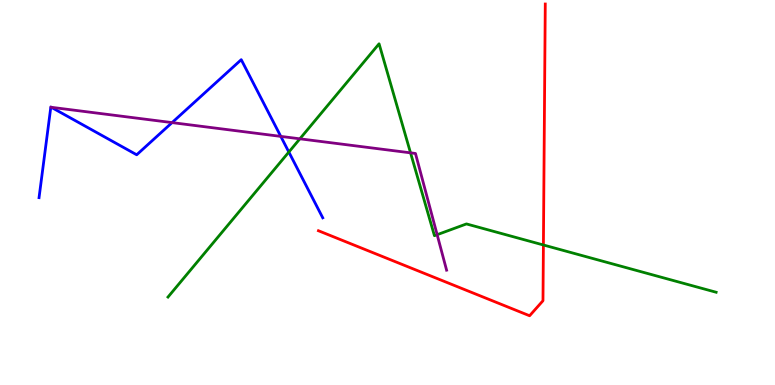[{'lines': ['blue', 'red'], 'intersections': []}, {'lines': ['green', 'red'], 'intersections': [{'x': 7.01, 'y': 3.64}]}, {'lines': ['purple', 'red'], 'intersections': []}, {'lines': ['blue', 'green'], 'intersections': [{'x': 3.73, 'y': 6.05}]}, {'lines': ['blue', 'purple'], 'intersections': [{'x': 0.662, 'y': 7.21}, {'x': 2.22, 'y': 6.82}, {'x': 3.62, 'y': 6.46}]}, {'lines': ['green', 'purple'], 'intersections': [{'x': 3.87, 'y': 6.39}, {'x': 5.3, 'y': 6.03}, {'x': 5.64, 'y': 3.9}]}]